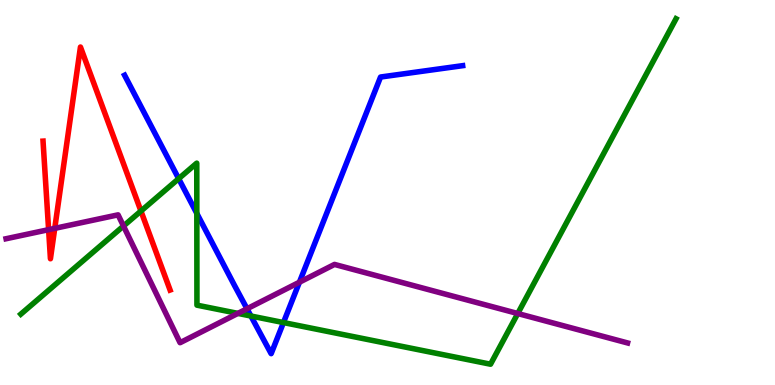[{'lines': ['blue', 'red'], 'intersections': []}, {'lines': ['green', 'red'], 'intersections': [{'x': 1.82, 'y': 4.52}]}, {'lines': ['purple', 'red'], 'intersections': [{'x': 0.627, 'y': 4.03}, {'x': 0.706, 'y': 4.07}]}, {'lines': ['blue', 'green'], 'intersections': [{'x': 2.31, 'y': 5.36}, {'x': 2.54, 'y': 4.46}, {'x': 3.24, 'y': 1.79}, {'x': 3.66, 'y': 1.62}]}, {'lines': ['blue', 'purple'], 'intersections': [{'x': 3.19, 'y': 1.98}, {'x': 3.86, 'y': 2.67}]}, {'lines': ['green', 'purple'], 'intersections': [{'x': 1.59, 'y': 4.13}, {'x': 3.07, 'y': 1.86}, {'x': 6.68, 'y': 1.86}]}]